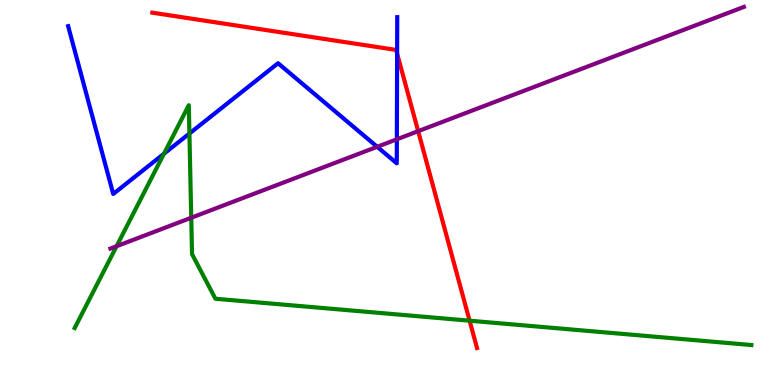[{'lines': ['blue', 'red'], 'intersections': [{'x': 5.12, 'y': 8.61}]}, {'lines': ['green', 'red'], 'intersections': [{'x': 6.06, 'y': 1.67}]}, {'lines': ['purple', 'red'], 'intersections': [{'x': 5.4, 'y': 6.59}]}, {'lines': ['blue', 'green'], 'intersections': [{'x': 2.12, 'y': 6.01}, {'x': 2.44, 'y': 6.53}]}, {'lines': ['blue', 'purple'], 'intersections': [{'x': 4.87, 'y': 6.19}, {'x': 5.12, 'y': 6.38}]}, {'lines': ['green', 'purple'], 'intersections': [{'x': 1.5, 'y': 3.6}, {'x': 2.47, 'y': 4.34}]}]